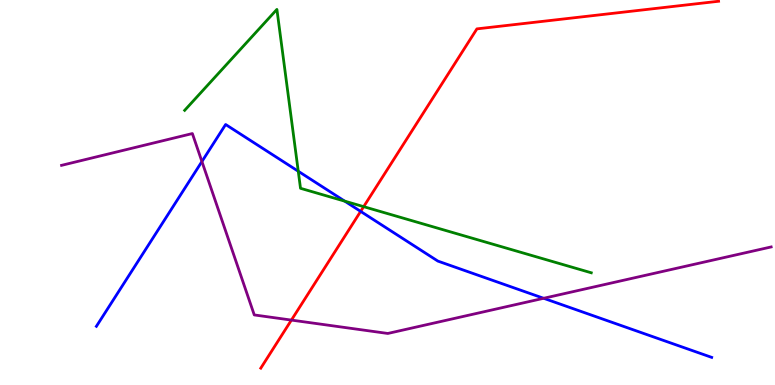[{'lines': ['blue', 'red'], 'intersections': [{'x': 4.65, 'y': 4.51}]}, {'lines': ['green', 'red'], 'intersections': [{'x': 4.69, 'y': 4.63}]}, {'lines': ['purple', 'red'], 'intersections': [{'x': 3.76, 'y': 1.69}]}, {'lines': ['blue', 'green'], 'intersections': [{'x': 3.85, 'y': 5.55}, {'x': 4.45, 'y': 4.78}]}, {'lines': ['blue', 'purple'], 'intersections': [{'x': 2.61, 'y': 5.8}, {'x': 7.01, 'y': 2.25}]}, {'lines': ['green', 'purple'], 'intersections': []}]